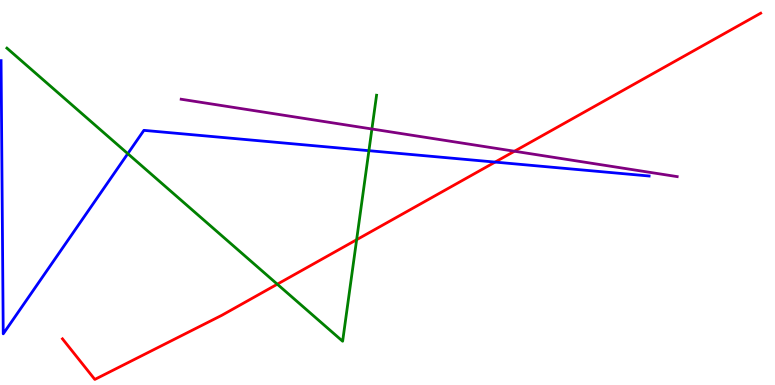[{'lines': ['blue', 'red'], 'intersections': [{'x': 6.39, 'y': 5.79}]}, {'lines': ['green', 'red'], 'intersections': [{'x': 3.58, 'y': 2.62}, {'x': 4.6, 'y': 3.77}]}, {'lines': ['purple', 'red'], 'intersections': [{'x': 6.64, 'y': 6.07}]}, {'lines': ['blue', 'green'], 'intersections': [{'x': 1.65, 'y': 6.01}, {'x': 4.76, 'y': 6.09}]}, {'lines': ['blue', 'purple'], 'intersections': []}, {'lines': ['green', 'purple'], 'intersections': [{'x': 4.8, 'y': 6.65}]}]